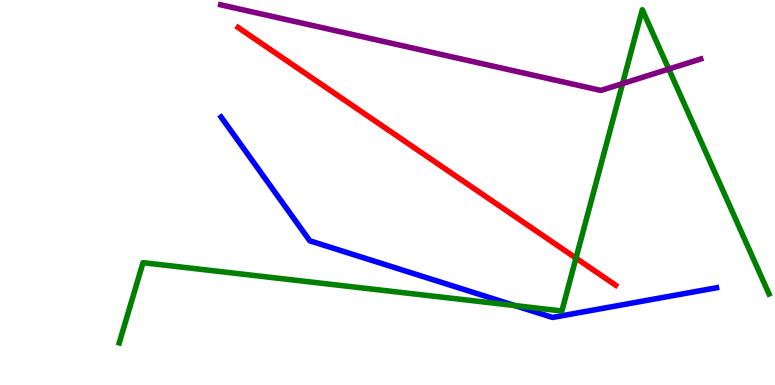[{'lines': ['blue', 'red'], 'intersections': []}, {'lines': ['green', 'red'], 'intersections': [{'x': 7.43, 'y': 3.3}]}, {'lines': ['purple', 'red'], 'intersections': []}, {'lines': ['blue', 'green'], 'intersections': [{'x': 6.64, 'y': 2.06}]}, {'lines': ['blue', 'purple'], 'intersections': []}, {'lines': ['green', 'purple'], 'intersections': [{'x': 8.03, 'y': 7.83}, {'x': 8.63, 'y': 8.21}]}]